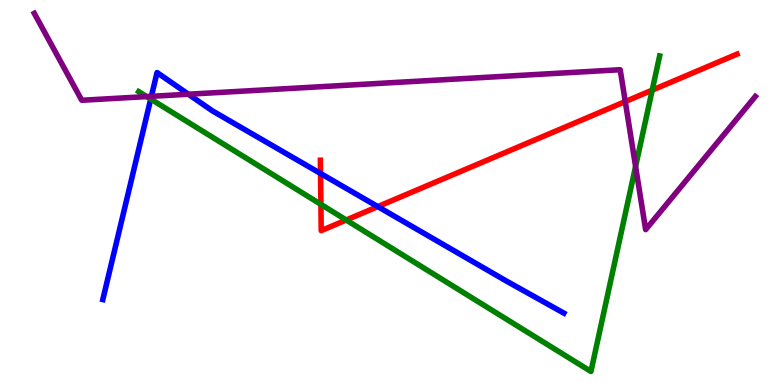[{'lines': ['blue', 'red'], 'intersections': [{'x': 4.14, 'y': 5.49}, {'x': 4.87, 'y': 4.63}]}, {'lines': ['green', 'red'], 'intersections': [{'x': 4.14, 'y': 4.69}, {'x': 4.47, 'y': 4.29}, {'x': 8.42, 'y': 7.66}]}, {'lines': ['purple', 'red'], 'intersections': [{'x': 8.07, 'y': 7.36}]}, {'lines': ['blue', 'green'], 'intersections': [{'x': 1.94, 'y': 7.43}]}, {'lines': ['blue', 'purple'], 'intersections': [{'x': 1.95, 'y': 7.5}, {'x': 2.43, 'y': 7.55}]}, {'lines': ['green', 'purple'], 'intersections': [{'x': 1.89, 'y': 7.49}, {'x': 8.2, 'y': 5.68}]}]